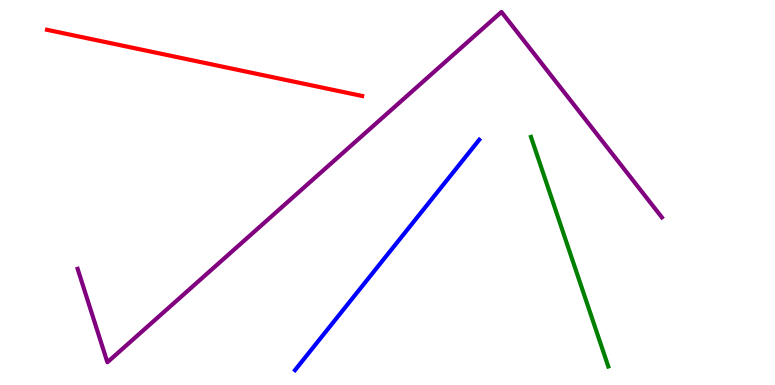[{'lines': ['blue', 'red'], 'intersections': []}, {'lines': ['green', 'red'], 'intersections': []}, {'lines': ['purple', 'red'], 'intersections': []}, {'lines': ['blue', 'green'], 'intersections': []}, {'lines': ['blue', 'purple'], 'intersections': []}, {'lines': ['green', 'purple'], 'intersections': []}]